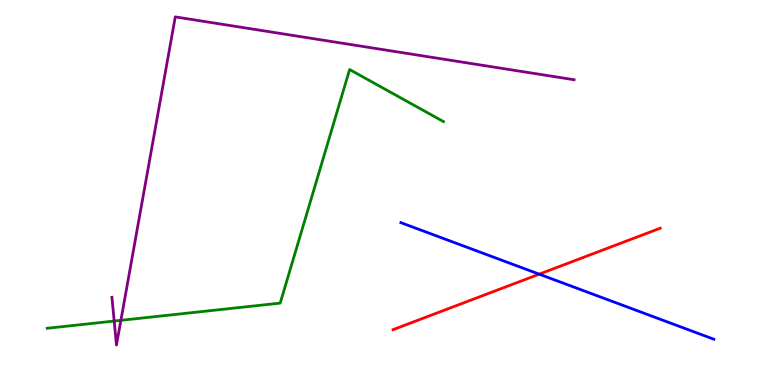[{'lines': ['blue', 'red'], 'intersections': [{'x': 6.96, 'y': 2.88}]}, {'lines': ['green', 'red'], 'intersections': []}, {'lines': ['purple', 'red'], 'intersections': []}, {'lines': ['blue', 'green'], 'intersections': []}, {'lines': ['blue', 'purple'], 'intersections': []}, {'lines': ['green', 'purple'], 'intersections': [{'x': 1.47, 'y': 1.66}, {'x': 1.56, 'y': 1.68}]}]